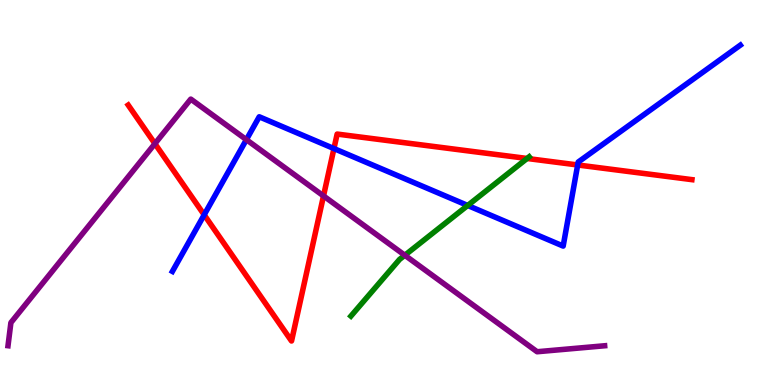[{'lines': ['blue', 'red'], 'intersections': [{'x': 2.63, 'y': 4.42}, {'x': 4.31, 'y': 6.14}, {'x': 7.45, 'y': 5.72}]}, {'lines': ['green', 'red'], 'intersections': [{'x': 6.8, 'y': 5.88}]}, {'lines': ['purple', 'red'], 'intersections': [{'x': 2.0, 'y': 6.27}, {'x': 4.17, 'y': 4.91}]}, {'lines': ['blue', 'green'], 'intersections': [{'x': 6.03, 'y': 4.66}]}, {'lines': ['blue', 'purple'], 'intersections': [{'x': 3.18, 'y': 6.37}]}, {'lines': ['green', 'purple'], 'intersections': [{'x': 5.22, 'y': 3.37}]}]